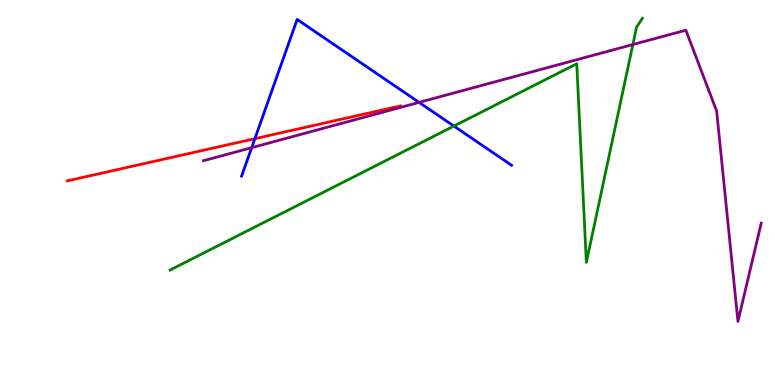[{'lines': ['blue', 'red'], 'intersections': [{'x': 3.29, 'y': 6.4}]}, {'lines': ['green', 'red'], 'intersections': []}, {'lines': ['purple', 'red'], 'intersections': []}, {'lines': ['blue', 'green'], 'intersections': [{'x': 5.86, 'y': 6.73}]}, {'lines': ['blue', 'purple'], 'intersections': [{'x': 3.25, 'y': 6.16}, {'x': 5.41, 'y': 7.34}]}, {'lines': ['green', 'purple'], 'intersections': [{'x': 8.17, 'y': 8.84}]}]